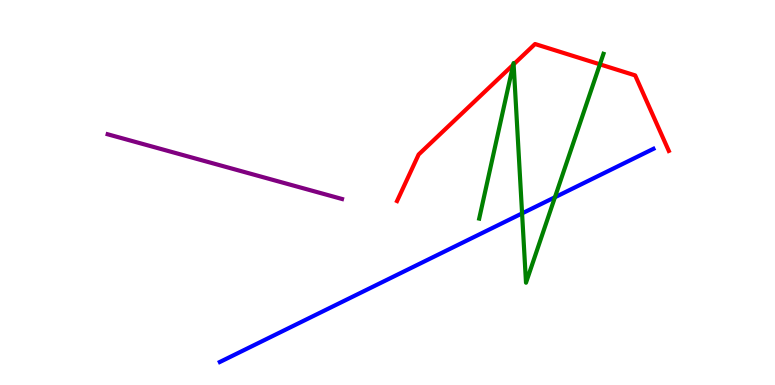[{'lines': ['blue', 'red'], 'intersections': []}, {'lines': ['green', 'red'], 'intersections': [{'x': 6.62, 'y': 8.32}, {'x': 6.63, 'y': 8.33}, {'x': 7.74, 'y': 8.33}]}, {'lines': ['purple', 'red'], 'intersections': []}, {'lines': ['blue', 'green'], 'intersections': [{'x': 6.74, 'y': 4.46}, {'x': 7.16, 'y': 4.88}]}, {'lines': ['blue', 'purple'], 'intersections': []}, {'lines': ['green', 'purple'], 'intersections': []}]